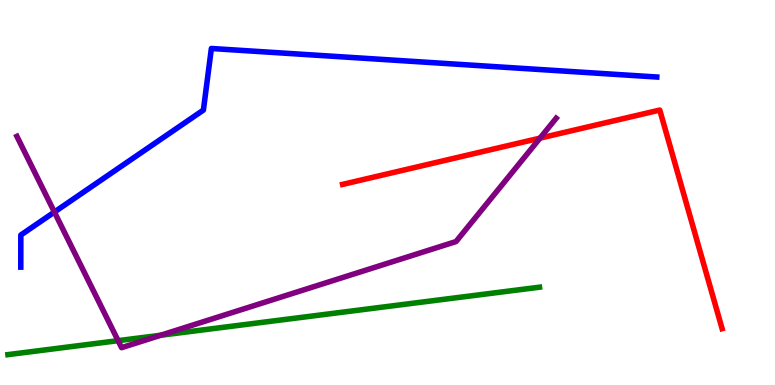[{'lines': ['blue', 'red'], 'intersections': []}, {'lines': ['green', 'red'], 'intersections': []}, {'lines': ['purple', 'red'], 'intersections': [{'x': 6.97, 'y': 6.41}]}, {'lines': ['blue', 'green'], 'intersections': []}, {'lines': ['blue', 'purple'], 'intersections': [{'x': 0.702, 'y': 4.49}]}, {'lines': ['green', 'purple'], 'intersections': [{'x': 1.52, 'y': 1.15}, {'x': 2.07, 'y': 1.29}]}]